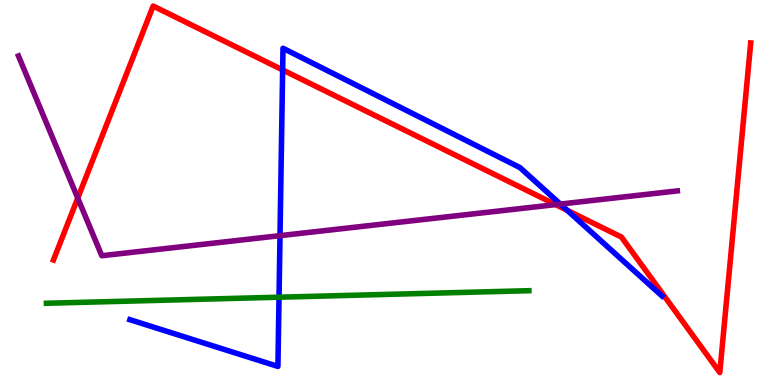[{'lines': ['blue', 'red'], 'intersections': [{'x': 3.65, 'y': 8.18}, {'x': 7.32, 'y': 4.54}]}, {'lines': ['green', 'red'], 'intersections': []}, {'lines': ['purple', 'red'], 'intersections': [{'x': 1.0, 'y': 4.85}, {'x': 7.17, 'y': 4.69}]}, {'lines': ['blue', 'green'], 'intersections': [{'x': 3.6, 'y': 2.28}]}, {'lines': ['blue', 'purple'], 'intersections': [{'x': 3.61, 'y': 3.88}, {'x': 7.23, 'y': 4.7}]}, {'lines': ['green', 'purple'], 'intersections': []}]